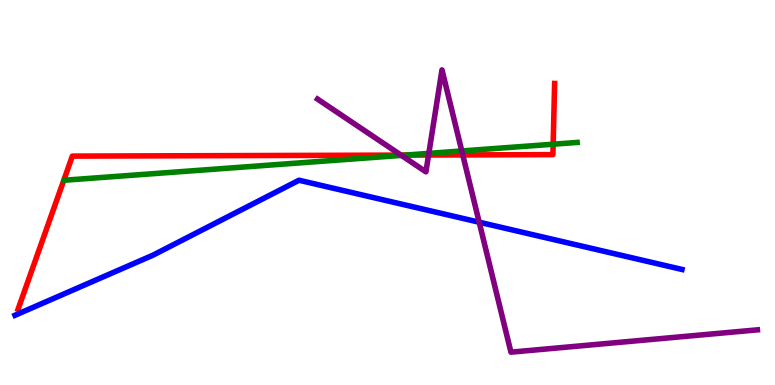[{'lines': ['blue', 'red'], 'intersections': []}, {'lines': ['green', 'red'], 'intersections': [{'x': 5.23, 'y': 5.97}, {'x': 7.14, 'y': 6.25}]}, {'lines': ['purple', 'red'], 'intersections': [{'x': 5.17, 'y': 5.97}, {'x': 5.53, 'y': 5.97}, {'x': 5.97, 'y': 5.98}]}, {'lines': ['blue', 'green'], 'intersections': []}, {'lines': ['blue', 'purple'], 'intersections': [{'x': 6.18, 'y': 4.23}]}, {'lines': ['green', 'purple'], 'intersections': [{'x': 5.18, 'y': 5.96}, {'x': 5.53, 'y': 6.02}, {'x': 5.96, 'y': 6.08}]}]